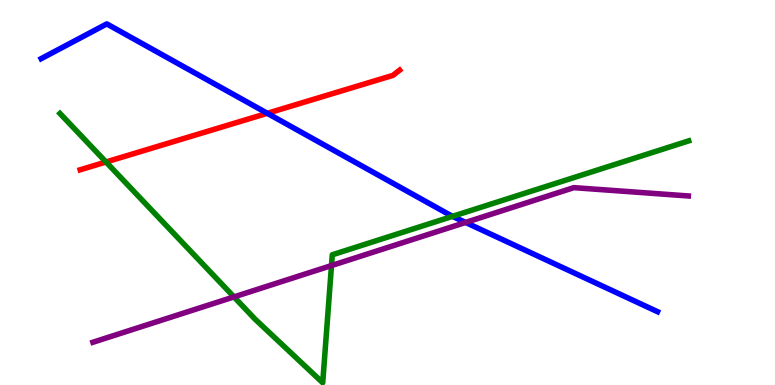[{'lines': ['blue', 'red'], 'intersections': [{'x': 3.45, 'y': 7.06}]}, {'lines': ['green', 'red'], 'intersections': [{'x': 1.37, 'y': 5.79}]}, {'lines': ['purple', 'red'], 'intersections': []}, {'lines': ['blue', 'green'], 'intersections': [{'x': 5.84, 'y': 4.38}]}, {'lines': ['blue', 'purple'], 'intersections': [{'x': 6.01, 'y': 4.22}]}, {'lines': ['green', 'purple'], 'intersections': [{'x': 3.02, 'y': 2.29}, {'x': 4.28, 'y': 3.1}]}]